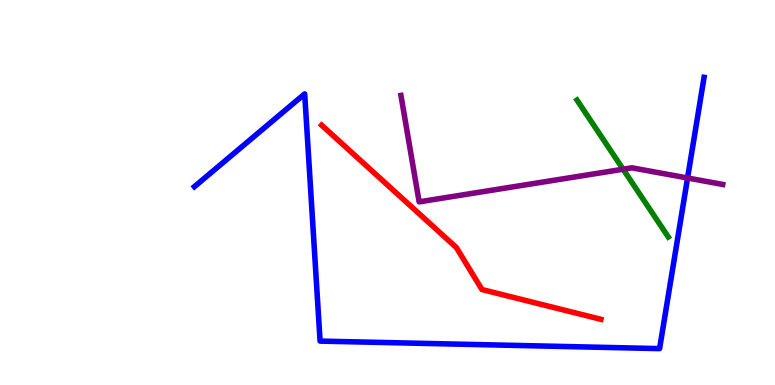[{'lines': ['blue', 'red'], 'intersections': []}, {'lines': ['green', 'red'], 'intersections': []}, {'lines': ['purple', 'red'], 'intersections': []}, {'lines': ['blue', 'green'], 'intersections': []}, {'lines': ['blue', 'purple'], 'intersections': [{'x': 8.87, 'y': 5.38}]}, {'lines': ['green', 'purple'], 'intersections': [{'x': 8.04, 'y': 5.6}]}]